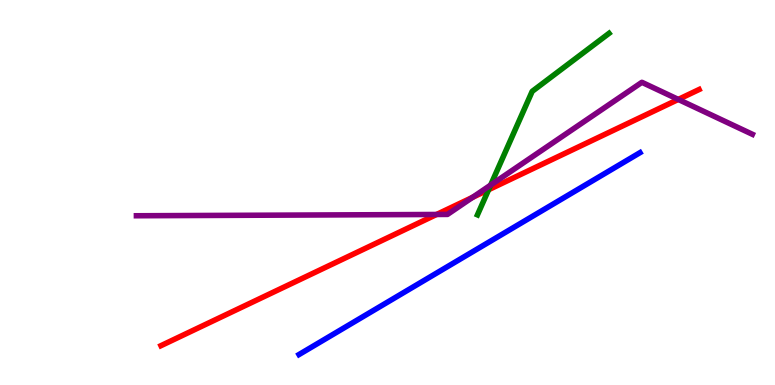[{'lines': ['blue', 'red'], 'intersections': []}, {'lines': ['green', 'red'], 'intersections': [{'x': 6.3, 'y': 5.07}]}, {'lines': ['purple', 'red'], 'intersections': [{'x': 5.63, 'y': 4.43}, {'x': 6.1, 'y': 4.87}, {'x': 8.75, 'y': 7.42}]}, {'lines': ['blue', 'green'], 'intersections': []}, {'lines': ['blue', 'purple'], 'intersections': []}, {'lines': ['green', 'purple'], 'intersections': [{'x': 6.33, 'y': 5.19}]}]